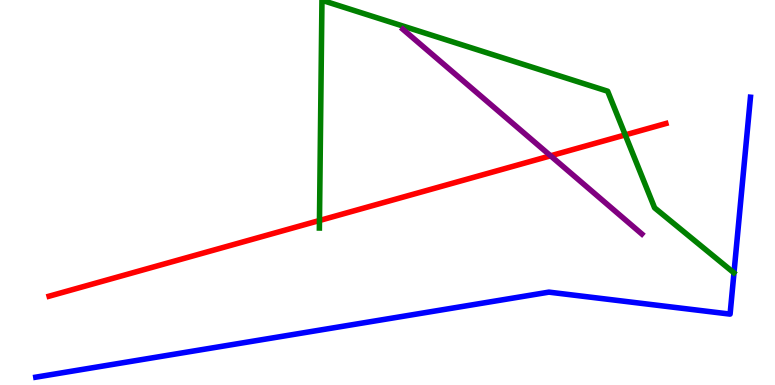[{'lines': ['blue', 'red'], 'intersections': []}, {'lines': ['green', 'red'], 'intersections': [{'x': 4.12, 'y': 4.27}, {'x': 8.07, 'y': 6.5}]}, {'lines': ['purple', 'red'], 'intersections': [{'x': 7.1, 'y': 5.95}]}, {'lines': ['blue', 'green'], 'intersections': []}, {'lines': ['blue', 'purple'], 'intersections': []}, {'lines': ['green', 'purple'], 'intersections': []}]